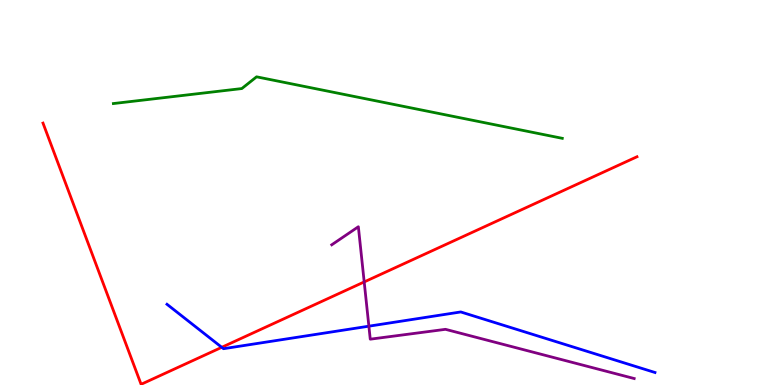[{'lines': ['blue', 'red'], 'intersections': [{'x': 2.86, 'y': 0.979}]}, {'lines': ['green', 'red'], 'intersections': []}, {'lines': ['purple', 'red'], 'intersections': [{'x': 4.7, 'y': 2.68}]}, {'lines': ['blue', 'green'], 'intersections': []}, {'lines': ['blue', 'purple'], 'intersections': [{'x': 4.76, 'y': 1.53}]}, {'lines': ['green', 'purple'], 'intersections': []}]